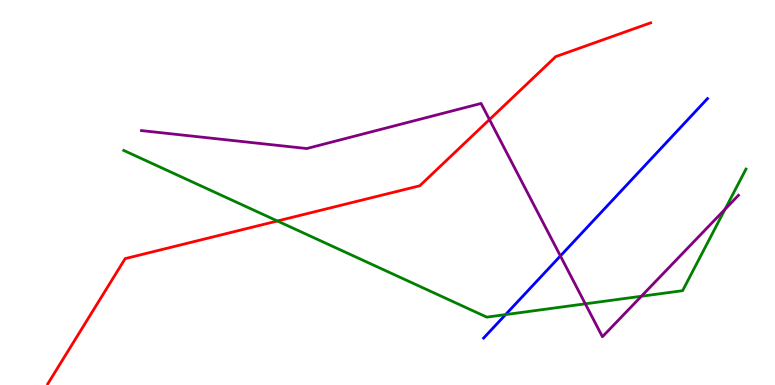[{'lines': ['blue', 'red'], 'intersections': []}, {'lines': ['green', 'red'], 'intersections': [{'x': 3.58, 'y': 4.26}]}, {'lines': ['purple', 'red'], 'intersections': [{'x': 6.32, 'y': 6.89}]}, {'lines': ['blue', 'green'], 'intersections': [{'x': 6.52, 'y': 1.83}]}, {'lines': ['blue', 'purple'], 'intersections': [{'x': 7.23, 'y': 3.35}]}, {'lines': ['green', 'purple'], 'intersections': [{'x': 7.55, 'y': 2.11}, {'x': 8.28, 'y': 2.31}, {'x': 9.36, 'y': 4.57}]}]